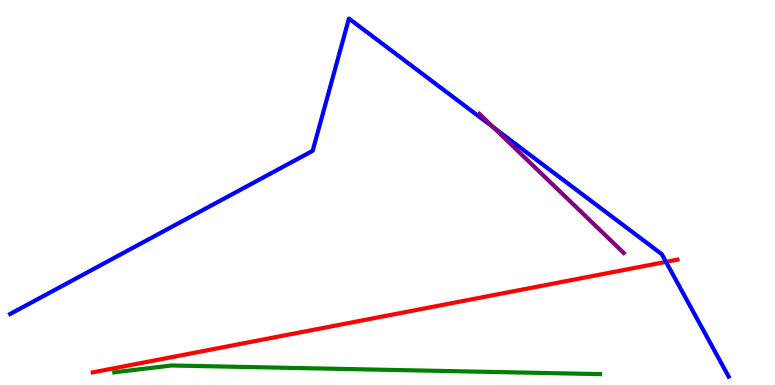[{'lines': ['blue', 'red'], 'intersections': [{'x': 8.59, 'y': 3.2}]}, {'lines': ['green', 'red'], 'intersections': []}, {'lines': ['purple', 'red'], 'intersections': []}, {'lines': ['blue', 'green'], 'intersections': []}, {'lines': ['blue', 'purple'], 'intersections': [{'x': 6.37, 'y': 6.69}]}, {'lines': ['green', 'purple'], 'intersections': []}]